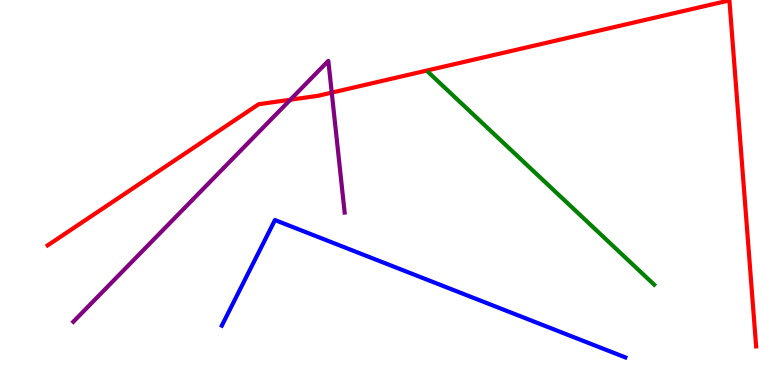[{'lines': ['blue', 'red'], 'intersections': []}, {'lines': ['green', 'red'], 'intersections': []}, {'lines': ['purple', 'red'], 'intersections': [{'x': 3.75, 'y': 7.41}, {'x': 4.28, 'y': 7.59}]}, {'lines': ['blue', 'green'], 'intersections': []}, {'lines': ['blue', 'purple'], 'intersections': []}, {'lines': ['green', 'purple'], 'intersections': []}]